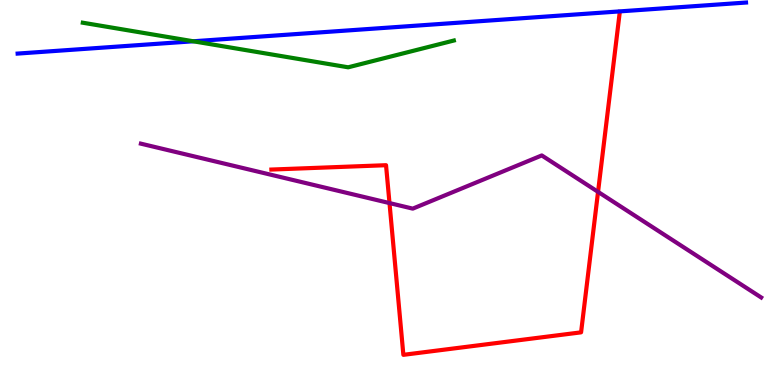[{'lines': ['blue', 'red'], 'intersections': []}, {'lines': ['green', 'red'], 'intersections': []}, {'lines': ['purple', 'red'], 'intersections': [{'x': 5.03, 'y': 4.73}, {'x': 7.72, 'y': 5.02}]}, {'lines': ['blue', 'green'], 'intersections': [{'x': 2.49, 'y': 8.93}]}, {'lines': ['blue', 'purple'], 'intersections': []}, {'lines': ['green', 'purple'], 'intersections': []}]